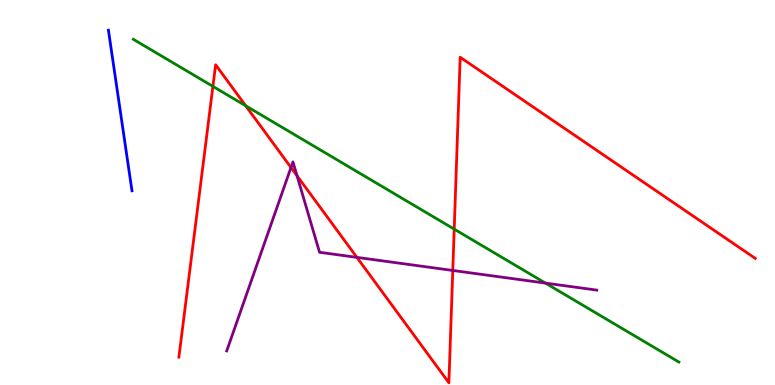[{'lines': ['blue', 'red'], 'intersections': []}, {'lines': ['green', 'red'], 'intersections': [{'x': 2.75, 'y': 7.76}, {'x': 3.17, 'y': 7.25}, {'x': 5.86, 'y': 4.05}]}, {'lines': ['purple', 'red'], 'intersections': [{'x': 3.75, 'y': 5.65}, {'x': 3.83, 'y': 5.43}, {'x': 4.61, 'y': 3.31}, {'x': 5.84, 'y': 2.98}]}, {'lines': ['blue', 'green'], 'intersections': []}, {'lines': ['blue', 'purple'], 'intersections': []}, {'lines': ['green', 'purple'], 'intersections': [{'x': 7.04, 'y': 2.65}]}]